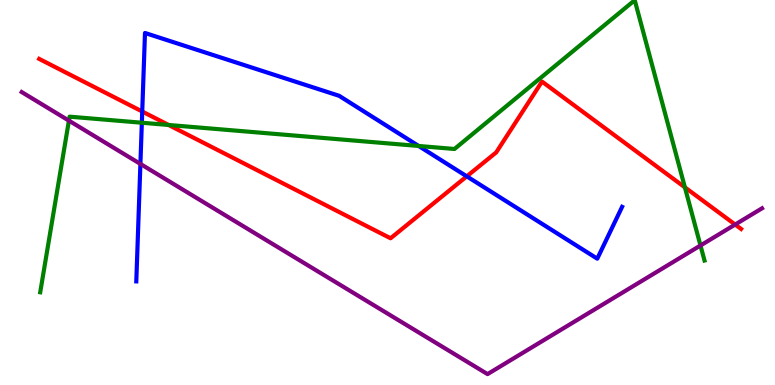[{'lines': ['blue', 'red'], 'intersections': [{'x': 1.84, 'y': 7.1}, {'x': 6.02, 'y': 5.42}]}, {'lines': ['green', 'red'], 'intersections': [{'x': 2.18, 'y': 6.75}, {'x': 8.84, 'y': 5.13}]}, {'lines': ['purple', 'red'], 'intersections': [{'x': 9.49, 'y': 4.17}]}, {'lines': ['blue', 'green'], 'intersections': [{'x': 1.83, 'y': 6.81}, {'x': 5.4, 'y': 6.21}]}, {'lines': ['blue', 'purple'], 'intersections': [{'x': 1.81, 'y': 5.74}]}, {'lines': ['green', 'purple'], 'intersections': [{'x': 0.889, 'y': 6.87}, {'x': 9.04, 'y': 3.62}]}]